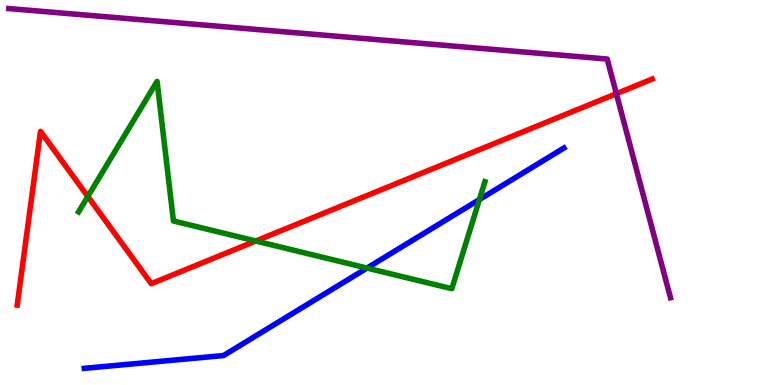[{'lines': ['blue', 'red'], 'intersections': []}, {'lines': ['green', 'red'], 'intersections': [{'x': 1.13, 'y': 4.9}, {'x': 3.3, 'y': 3.74}]}, {'lines': ['purple', 'red'], 'intersections': [{'x': 7.95, 'y': 7.57}]}, {'lines': ['blue', 'green'], 'intersections': [{'x': 4.74, 'y': 3.04}, {'x': 6.19, 'y': 4.82}]}, {'lines': ['blue', 'purple'], 'intersections': []}, {'lines': ['green', 'purple'], 'intersections': []}]